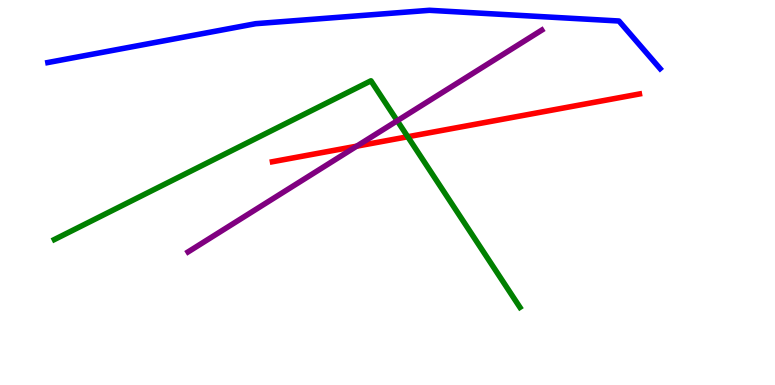[{'lines': ['blue', 'red'], 'intersections': []}, {'lines': ['green', 'red'], 'intersections': [{'x': 5.26, 'y': 6.45}]}, {'lines': ['purple', 'red'], 'intersections': [{'x': 4.6, 'y': 6.2}]}, {'lines': ['blue', 'green'], 'intersections': []}, {'lines': ['blue', 'purple'], 'intersections': []}, {'lines': ['green', 'purple'], 'intersections': [{'x': 5.13, 'y': 6.86}]}]